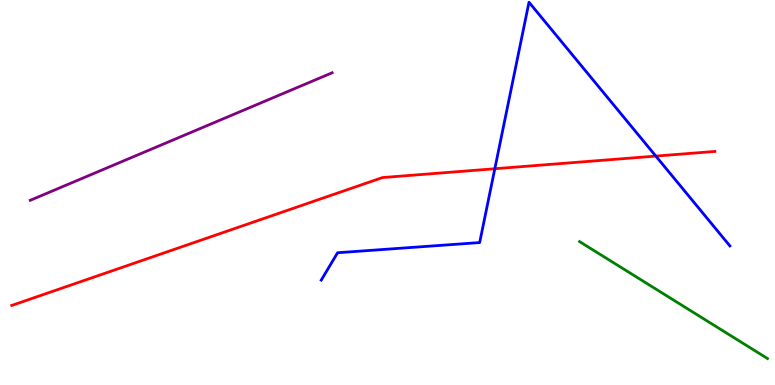[{'lines': ['blue', 'red'], 'intersections': [{'x': 6.38, 'y': 5.62}, {'x': 8.46, 'y': 5.95}]}, {'lines': ['green', 'red'], 'intersections': []}, {'lines': ['purple', 'red'], 'intersections': []}, {'lines': ['blue', 'green'], 'intersections': []}, {'lines': ['blue', 'purple'], 'intersections': []}, {'lines': ['green', 'purple'], 'intersections': []}]